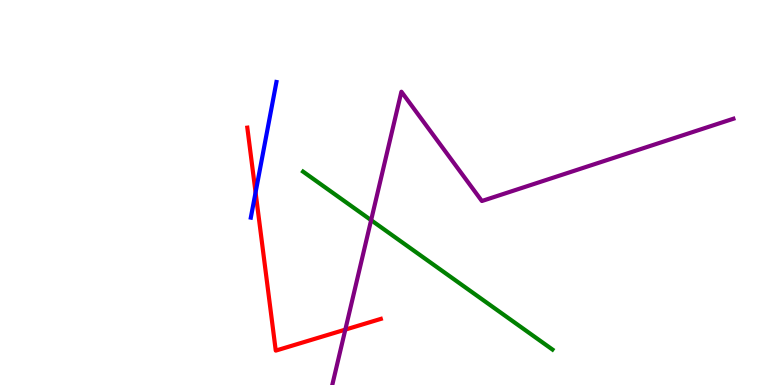[{'lines': ['blue', 'red'], 'intersections': [{'x': 3.3, 'y': 5.0}]}, {'lines': ['green', 'red'], 'intersections': []}, {'lines': ['purple', 'red'], 'intersections': [{'x': 4.46, 'y': 1.44}]}, {'lines': ['blue', 'green'], 'intersections': []}, {'lines': ['blue', 'purple'], 'intersections': []}, {'lines': ['green', 'purple'], 'intersections': [{'x': 4.79, 'y': 4.28}]}]